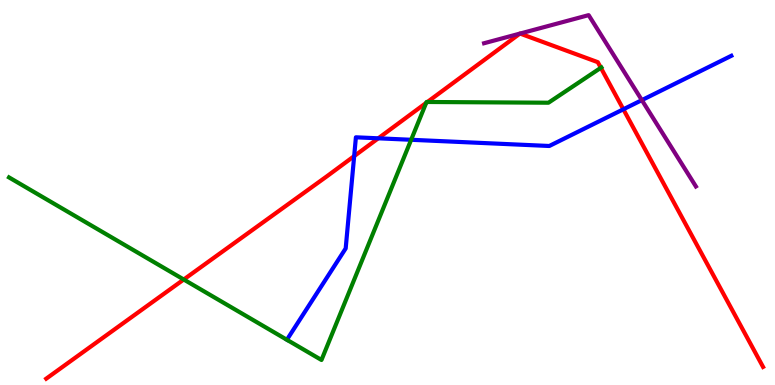[{'lines': ['blue', 'red'], 'intersections': [{'x': 4.57, 'y': 5.94}, {'x': 4.88, 'y': 6.41}, {'x': 8.04, 'y': 7.16}]}, {'lines': ['green', 'red'], 'intersections': [{'x': 2.37, 'y': 2.74}, {'x': 5.5, 'y': 7.33}, {'x': 5.51, 'y': 7.35}, {'x': 7.75, 'y': 8.24}]}, {'lines': ['purple', 'red'], 'intersections': [{'x': 6.71, 'y': 9.13}, {'x': 6.71, 'y': 9.13}]}, {'lines': ['blue', 'green'], 'intersections': [{'x': 5.31, 'y': 6.37}]}, {'lines': ['blue', 'purple'], 'intersections': [{'x': 8.28, 'y': 7.4}]}, {'lines': ['green', 'purple'], 'intersections': []}]